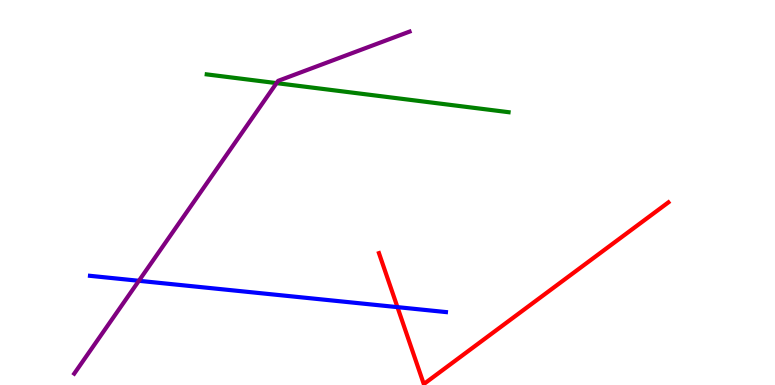[{'lines': ['blue', 'red'], 'intersections': [{'x': 5.13, 'y': 2.02}]}, {'lines': ['green', 'red'], 'intersections': []}, {'lines': ['purple', 'red'], 'intersections': []}, {'lines': ['blue', 'green'], 'intersections': []}, {'lines': ['blue', 'purple'], 'intersections': [{'x': 1.79, 'y': 2.71}]}, {'lines': ['green', 'purple'], 'intersections': [{'x': 3.57, 'y': 7.84}]}]